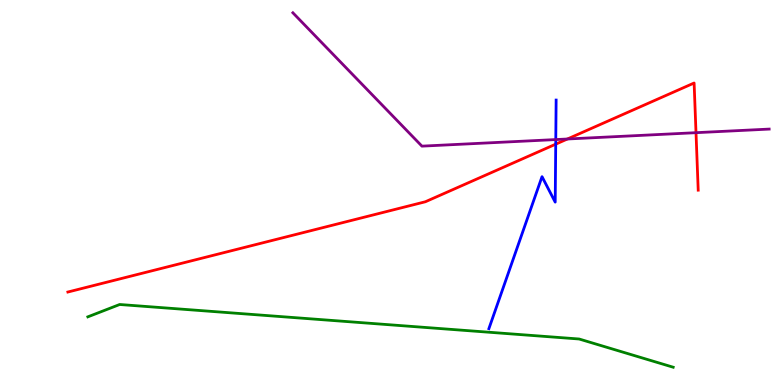[{'lines': ['blue', 'red'], 'intersections': [{'x': 7.17, 'y': 6.26}]}, {'lines': ['green', 'red'], 'intersections': []}, {'lines': ['purple', 'red'], 'intersections': [{'x': 7.32, 'y': 6.39}, {'x': 8.98, 'y': 6.55}]}, {'lines': ['blue', 'green'], 'intersections': []}, {'lines': ['blue', 'purple'], 'intersections': [{'x': 7.17, 'y': 6.37}]}, {'lines': ['green', 'purple'], 'intersections': []}]